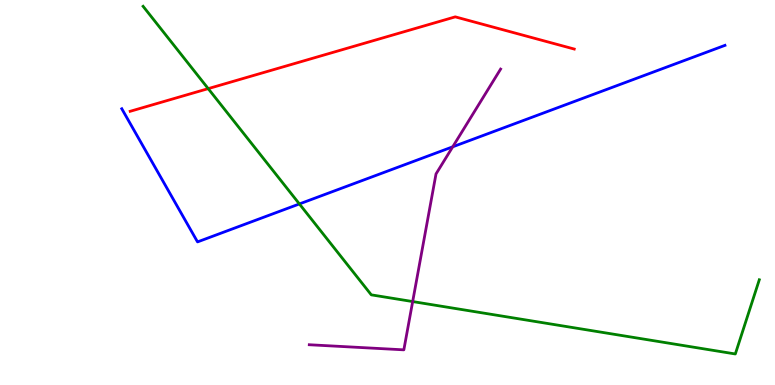[{'lines': ['blue', 'red'], 'intersections': []}, {'lines': ['green', 'red'], 'intersections': [{'x': 2.69, 'y': 7.7}]}, {'lines': ['purple', 'red'], 'intersections': []}, {'lines': ['blue', 'green'], 'intersections': [{'x': 3.86, 'y': 4.7}]}, {'lines': ['blue', 'purple'], 'intersections': [{'x': 5.84, 'y': 6.19}]}, {'lines': ['green', 'purple'], 'intersections': [{'x': 5.32, 'y': 2.17}]}]